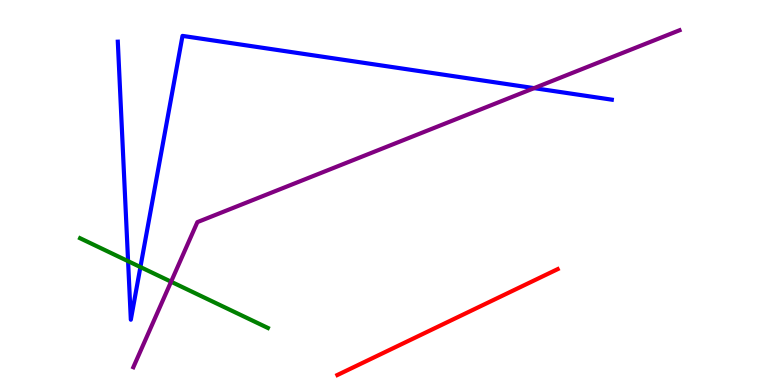[{'lines': ['blue', 'red'], 'intersections': []}, {'lines': ['green', 'red'], 'intersections': []}, {'lines': ['purple', 'red'], 'intersections': []}, {'lines': ['blue', 'green'], 'intersections': [{'x': 1.65, 'y': 3.22}, {'x': 1.81, 'y': 3.06}]}, {'lines': ['blue', 'purple'], 'intersections': [{'x': 6.89, 'y': 7.71}]}, {'lines': ['green', 'purple'], 'intersections': [{'x': 2.21, 'y': 2.68}]}]